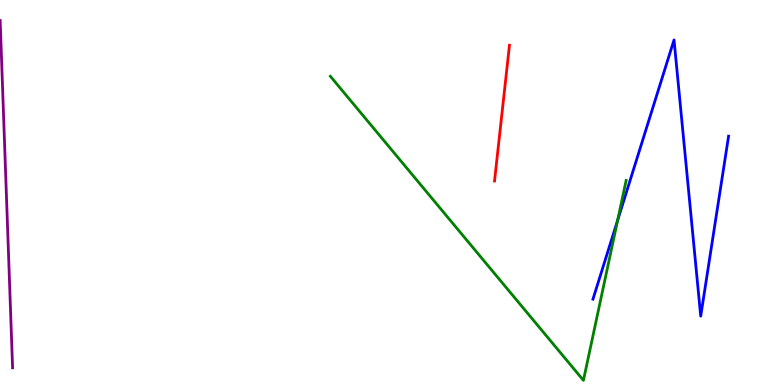[{'lines': ['blue', 'red'], 'intersections': []}, {'lines': ['green', 'red'], 'intersections': []}, {'lines': ['purple', 'red'], 'intersections': []}, {'lines': ['blue', 'green'], 'intersections': [{'x': 7.97, 'y': 4.28}]}, {'lines': ['blue', 'purple'], 'intersections': []}, {'lines': ['green', 'purple'], 'intersections': []}]